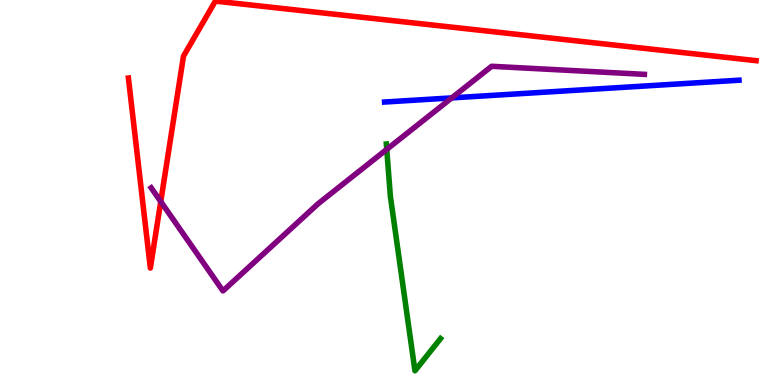[{'lines': ['blue', 'red'], 'intersections': []}, {'lines': ['green', 'red'], 'intersections': []}, {'lines': ['purple', 'red'], 'intersections': [{'x': 2.07, 'y': 4.76}]}, {'lines': ['blue', 'green'], 'intersections': []}, {'lines': ['blue', 'purple'], 'intersections': [{'x': 5.83, 'y': 7.46}]}, {'lines': ['green', 'purple'], 'intersections': [{'x': 4.99, 'y': 6.12}]}]